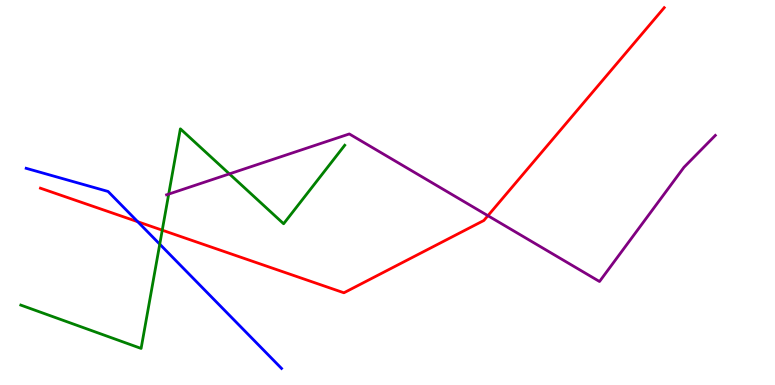[{'lines': ['blue', 'red'], 'intersections': [{'x': 1.78, 'y': 4.24}]}, {'lines': ['green', 'red'], 'intersections': [{'x': 2.09, 'y': 4.02}]}, {'lines': ['purple', 'red'], 'intersections': [{'x': 6.3, 'y': 4.4}]}, {'lines': ['blue', 'green'], 'intersections': [{'x': 2.06, 'y': 3.66}]}, {'lines': ['blue', 'purple'], 'intersections': []}, {'lines': ['green', 'purple'], 'intersections': [{'x': 2.18, 'y': 4.96}, {'x': 2.96, 'y': 5.48}]}]